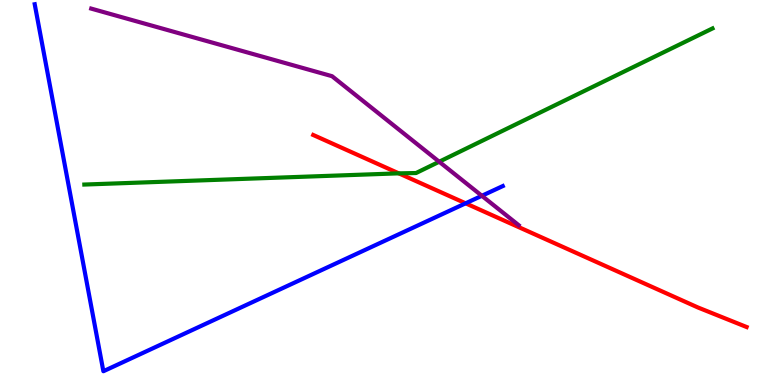[{'lines': ['blue', 'red'], 'intersections': [{'x': 6.01, 'y': 4.72}]}, {'lines': ['green', 'red'], 'intersections': [{'x': 5.15, 'y': 5.5}]}, {'lines': ['purple', 'red'], 'intersections': []}, {'lines': ['blue', 'green'], 'intersections': []}, {'lines': ['blue', 'purple'], 'intersections': [{'x': 6.22, 'y': 4.91}]}, {'lines': ['green', 'purple'], 'intersections': [{'x': 5.67, 'y': 5.8}]}]